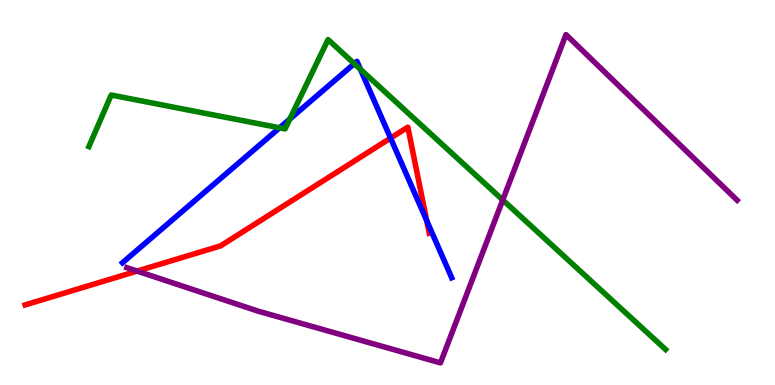[{'lines': ['blue', 'red'], 'intersections': [{'x': 5.04, 'y': 6.41}, {'x': 5.51, 'y': 4.27}]}, {'lines': ['green', 'red'], 'intersections': []}, {'lines': ['purple', 'red'], 'intersections': [{'x': 1.77, 'y': 2.96}]}, {'lines': ['blue', 'green'], 'intersections': [{'x': 3.61, 'y': 6.68}, {'x': 3.74, 'y': 6.91}, {'x': 4.57, 'y': 8.35}, {'x': 4.65, 'y': 8.2}]}, {'lines': ['blue', 'purple'], 'intersections': []}, {'lines': ['green', 'purple'], 'intersections': [{'x': 6.49, 'y': 4.81}]}]